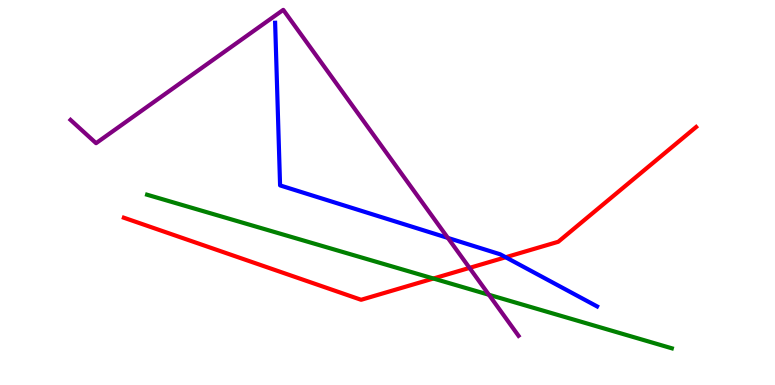[{'lines': ['blue', 'red'], 'intersections': [{'x': 6.53, 'y': 3.32}]}, {'lines': ['green', 'red'], 'intersections': [{'x': 5.59, 'y': 2.77}]}, {'lines': ['purple', 'red'], 'intersections': [{'x': 6.06, 'y': 3.04}]}, {'lines': ['blue', 'green'], 'intersections': []}, {'lines': ['blue', 'purple'], 'intersections': [{'x': 5.78, 'y': 3.82}]}, {'lines': ['green', 'purple'], 'intersections': [{'x': 6.31, 'y': 2.34}]}]